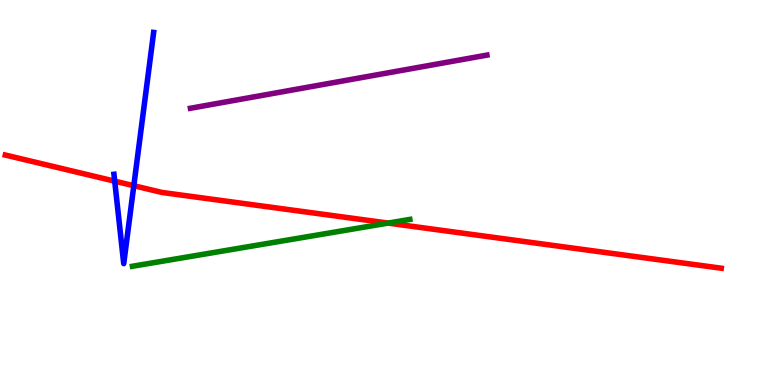[{'lines': ['blue', 'red'], 'intersections': [{'x': 1.48, 'y': 5.29}, {'x': 1.73, 'y': 5.18}]}, {'lines': ['green', 'red'], 'intersections': [{'x': 5.01, 'y': 4.21}]}, {'lines': ['purple', 'red'], 'intersections': []}, {'lines': ['blue', 'green'], 'intersections': []}, {'lines': ['blue', 'purple'], 'intersections': []}, {'lines': ['green', 'purple'], 'intersections': []}]